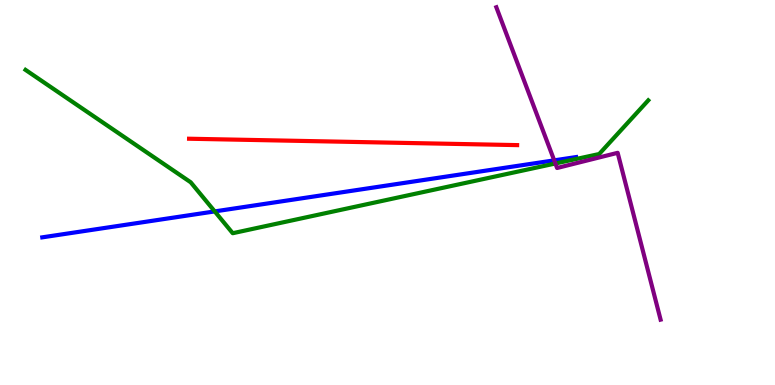[{'lines': ['blue', 'red'], 'intersections': []}, {'lines': ['green', 'red'], 'intersections': []}, {'lines': ['purple', 'red'], 'intersections': []}, {'lines': ['blue', 'green'], 'intersections': [{'x': 2.77, 'y': 4.51}]}, {'lines': ['blue', 'purple'], 'intersections': [{'x': 7.15, 'y': 5.83}]}, {'lines': ['green', 'purple'], 'intersections': [{'x': 7.17, 'y': 5.75}]}]